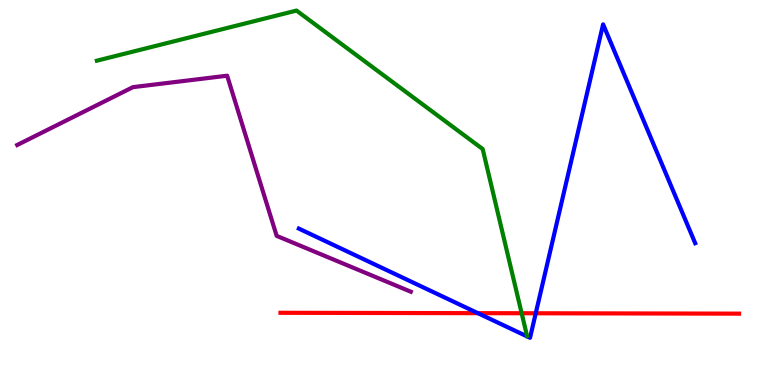[{'lines': ['blue', 'red'], 'intersections': [{'x': 6.17, 'y': 1.87}, {'x': 6.91, 'y': 1.86}]}, {'lines': ['green', 'red'], 'intersections': [{'x': 6.73, 'y': 1.86}]}, {'lines': ['purple', 'red'], 'intersections': []}, {'lines': ['blue', 'green'], 'intersections': []}, {'lines': ['blue', 'purple'], 'intersections': []}, {'lines': ['green', 'purple'], 'intersections': []}]